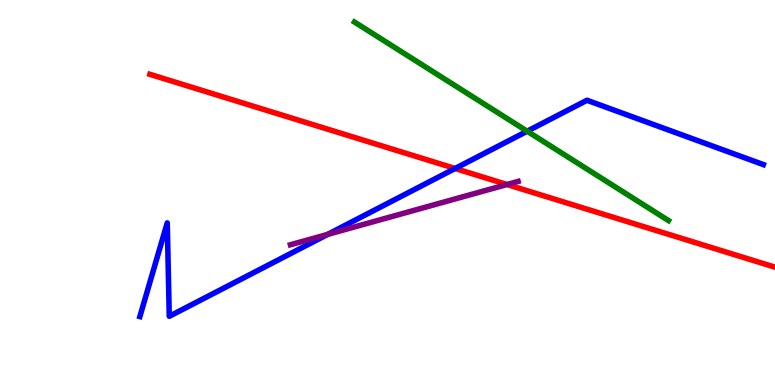[{'lines': ['blue', 'red'], 'intersections': [{'x': 5.87, 'y': 5.62}]}, {'lines': ['green', 'red'], 'intersections': []}, {'lines': ['purple', 'red'], 'intersections': [{'x': 6.54, 'y': 5.21}]}, {'lines': ['blue', 'green'], 'intersections': [{'x': 6.8, 'y': 6.59}]}, {'lines': ['blue', 'purple'], 'intersections': [{'x': 4.23, 'y': 3.91}]}, {'lines': ['green', 'purple'], 'intersections': []}]